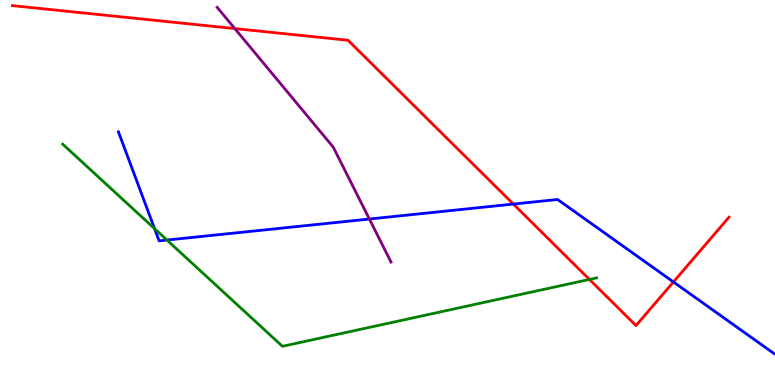[{'lines': ['blue', 'red'], 'intersections': [{'x': 6.62, 'y': 4.7}, {'x': 8.69, 'y': 2.68}]}, {'lines': ['green', 'red'], 'intersections': [{'x': 7.61, 'y': 2.74}]}, {'lines': ['purple', 'red'], 'intersections': [{'x': 3.03, 'y': 9.26}]}, {'lines': ['blue', 'green'], 'intersections': [{'x': 1.99, 'y': 4.06}, {'x': 2.15, 'y': 3.76}]}, {'lines': ['blue', 'purple'], 'intersections': [{'x': 4.77, 'y': 4.31}]}, {'lines': ['green', 'purple'], 'intersections': []}]